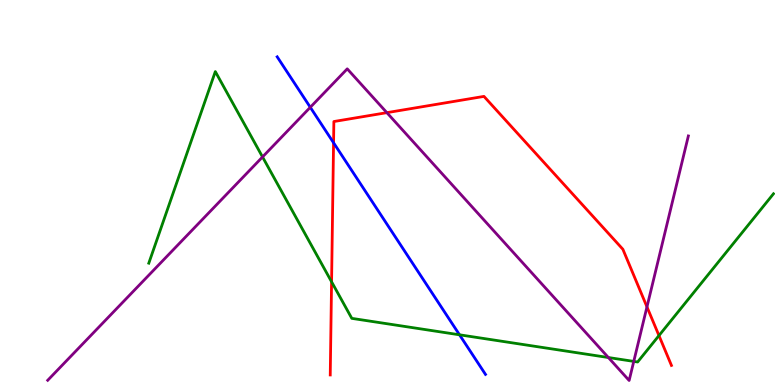[{'lines': ['blue', 'red'], 'intersections': [{'x': 4.3, 'y': 6.29}]}, {'lines': ['green', 'red'], 'intersections': [{'x': 4.28, 'y': 2.68}, {'x': 8.5, 'y': 1.28}]}, {'lines': ['purple', 'red'], 'intersections': [{'x': 4.99, 'y': 7.07}, {'x': 8.35, 'y': 2.03}]}, {'lines': ['blue', 'green'], 'intersections': [{'x': 5.93, 'y': 1.3}]}, {'lines': ['blue', 'purple'], 'intersections': [{'x': 4.0, 'y': 7.21}]}, {'lines': ['green', 'purple'], 'intersections': [{'x': 3.39, 'y': 5.92}, {'x': 7.85, 'y': 0.714}, {'x': 8.18, 'y': 0.613}]}]